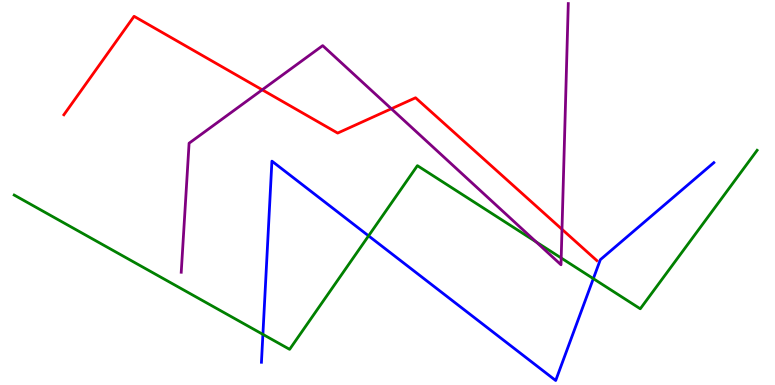[{'lines': ['blue', 'red'], 'intersections': []}, {'lines': ['green', 'red'], 'intersections': []}, {'lines': ['purple', 'red'], 'intersections': [{'x': 3.38, 'y': 7.67}, {'x': 5.05, 'y': 7.18}, {'x': 7.25, 'y': 4.04}]}, {'lines': ['blue', 'green'], 'intersections': [{'x': 3.39, 'y': 1.31}, {'x': 4.76, 'y': 3.87}, {'x': 7.66, 'y': 2.76}]}, {'lines': ['blue', 'purple'], 'intersections': []}, {'lines': ['green', 'purple'], 'intersections': [{'x': 6.92, 'y': 3.72}, {'x': 7.24, 'y': 3.3}]}]